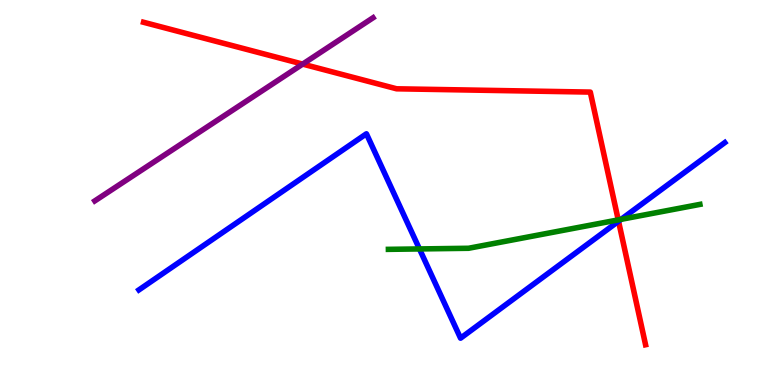[{'lines': ['blue', 'red'], 'intersections': [{'x': 7.98, 'y': 4.25}]}, {'lines': ['green', 'red'], 'intersections': [{'x': 7.98, 'y': 4.29}]}, {'lines': ['purple', 'red'], 'intersections': [{'x': 3.91, 'y': 8.34}]}, {'lines': ['blue', 'green'], 'intersections': [{'x': 5.41, 'y': 3.53}, {'x': 8.01, 'y': 4.3}]}, {'lines': ['blue', 'purple'], 'intersections': []}, {'lines': ['green', 'purple'], 'intersections': []}]